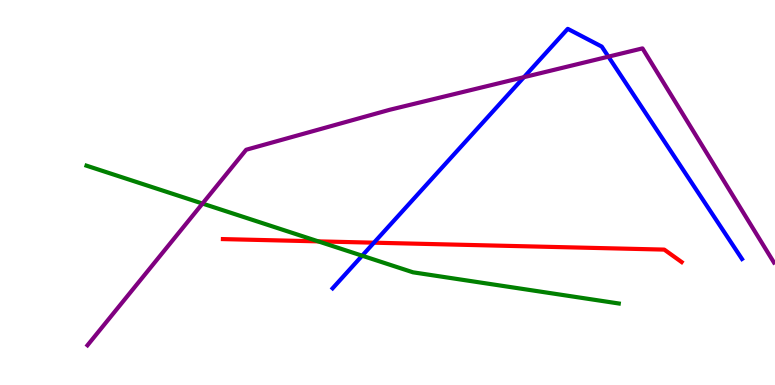[{'lines': ['blue', 'red'], 'intersections': [{'x': 4.83, 'y': 3.7}]}, {'lines': ['green', 'red'], 'intersections': [{'x': 4.11, 'y': 3.73}]}, {'lines': ['purple', 'red'], 'intersections': []}, {'lines': ['blue', 'green'], 'intersections': [{'x': 4.67, 'y': 3.36}]}, {'lines': ['blue', 'purple'], 'intersections': [{'x': 6.76, 'y': 8.0}, {'x': 7.85, 'y': 8.53}]}, {'lines': ['green', 'purple'], 'intersections': [{'x': 2.61, 'y': 4.71}]}]